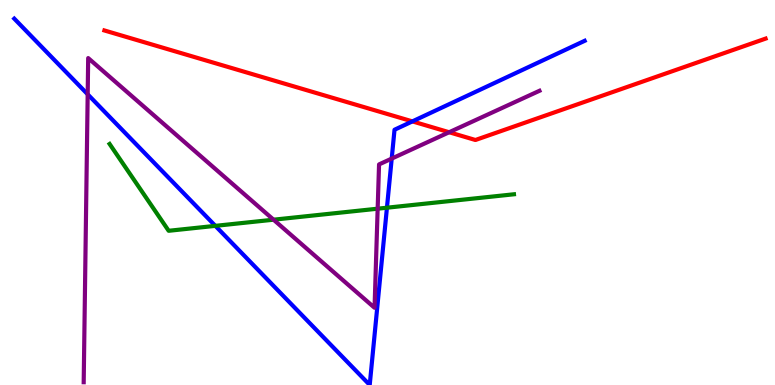[{'lines': ['blue', 'red'], 'intersections': [{'x': 5.32, 'y': 6.85}]}, {'lines': ['green', 'red'], 'intersections': []}, {'lines': ['purple', 'red'], 'intersections': [{'x': 5.8, 'y': 6.57}]}, {'lines': ['blue', 'green'], 'intersections': [{'x': 2.78, 'y': 4.13}, {'x': 4.99, 'y': 4.6}]}, {'lines': ['blue', 'purple'], 'intersections': [{'x': 1.13, 'y': 7.55}, {'x': 5.05, 'y': 5.88}]}, {'lines': ['green', 'purple'], 'intersections': [{'x': 3.53, 'y': 4.29}, {'x': 4.87, 'y': 4.58}]}]